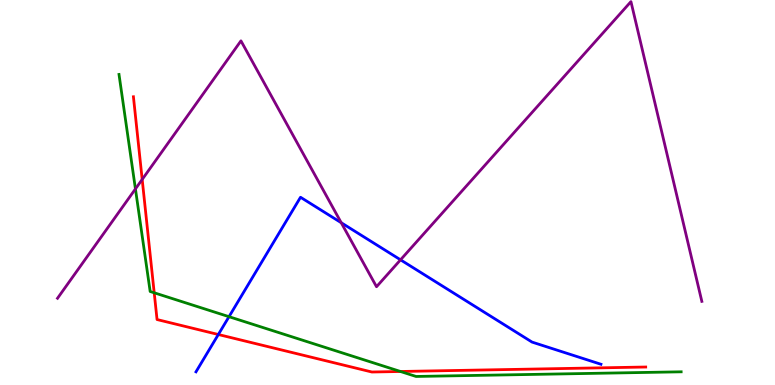[{'lines': ['blue', 'red'], 'intersections': [{'x': 2.82, 'y': 1.31}]}, {'lines': ['green', 'red'], 'intersections': [{'x': 1.99, 'y': 2.4}, {'x': 5.17, 'y': 0.351}]}, {'lines': ['purple', 'red'], 'intersections': [{'x': 1.83, 'y': 5.34}]}, {'lines': ['blue', 'green'], 'intersections': [{'x': 2.95, 'y': 1.77}]}, {'lines': ['blue', 'purple'], 'intersections': [{'x': 4.4, 'y': 4.22}, {'x': 5.17, 'y': 3.25}]}, {'lines': ['green', 'purple'], 'intersections': [{'x': 1.75, 'y': 5.09}]}]